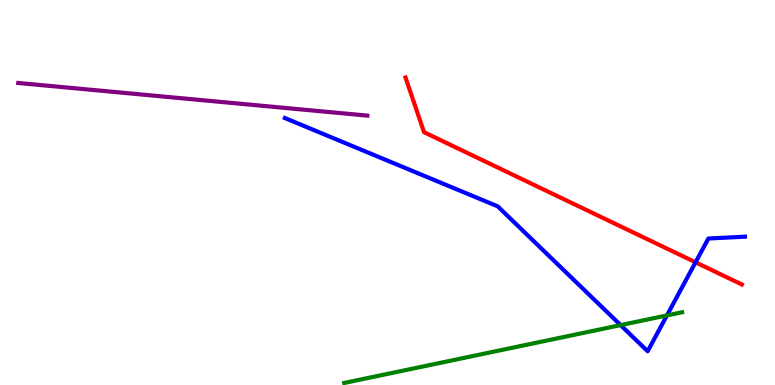[{'lines': ['blue', 'red'], 'intersections': [{'x': 8.97, 'y': 3.19}]}, {'lines': ['green', 'red'], 'intersections': []}, {'lines': ['purple', 'red'], 'intersections': []}, {'lines': ['blue', 'green'], 'intersections': [{'x': 8.01, 'y': 1.56}, {'x': 8.61, 'y': 1.81}]}, {'lines': ['blue', 'purple'], 'intersections': []}, {'lines': ['green', 'purple'], 'intersections': []}]